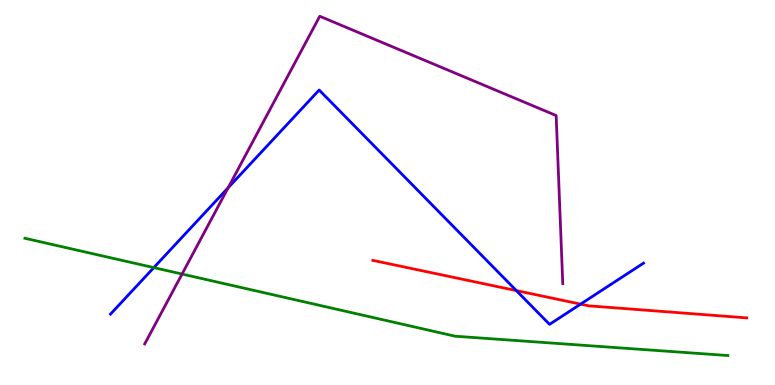[{'lines': ['blue', 'red'], 'intersections': [{'x': 6.66, 'y': 2.45}, {'x': 7.49, 'y': 2.1}]}, {'lines': ['green', 'red'], 'intersections': []}, {'lines': ['purple', 'red'], 'intersections': []}, {'lines': ['blue', 'green'], 'intersections': [{'x': 1.98, 'y': 3.05}]}, {'lines': ['blue', 'purple'], 'intersections': [{'x': 2.94, 'y': 5.12}]}, {'lines': ['green', 'purple'], 'intersections': [{'x': 2.35, 'y': 2.88}]}]